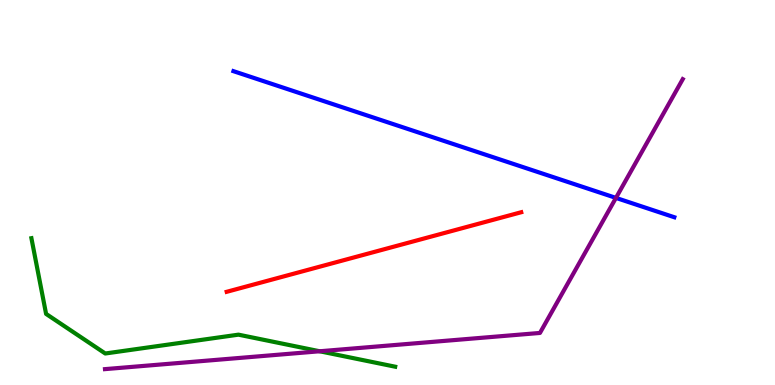[{'lines': ['blue', 'red'], 'intersections': []}, {'lines': ['green', 'red'], 'intersections': []}, {'lines': ['purple', 'red'], 'intersections': []}, {'lines': ['blue', 'green'], 'intersections': []}, {'lines': ['blue', 'purple'], 'intersections': [{'x': 7.95, 'y': 4.86}]}, {'lines': ['green', 'purple'], 'intersections': [{'x': 4.13, 'y': 0.876}]}]